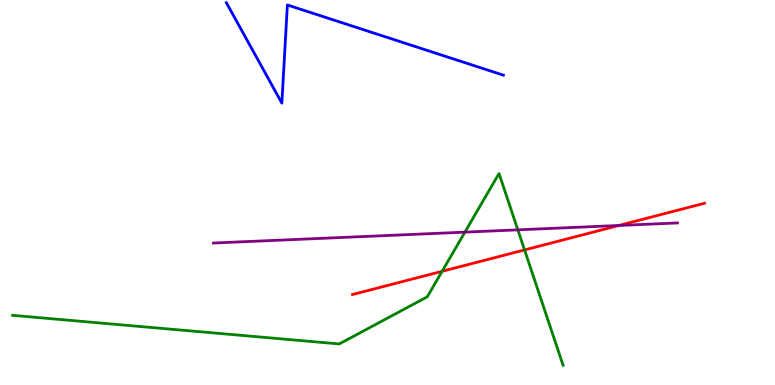[{'lines': ['blue', 'red'], 'intersections': []}, {'lines': ['green', 'red'], 'intersections': [{'x': 5.7, 'y': 2.95}, {'x': 6.77, 'y': 3.51}]}, {'lines': ['purple', 'red'], 'intersections': [{'x': 7.99, 'y': 4.14}]}, {'lines': ['blue', 'green'], 'intersections': []}, {'lines': ['blue', 'purple'], 'intersections': []}, {'lines': ['green', 'purple'], 'intersections': [{'x': 6.0, 'y': 3.97}, {'x': 6.68, 'y': 4.03}]}]